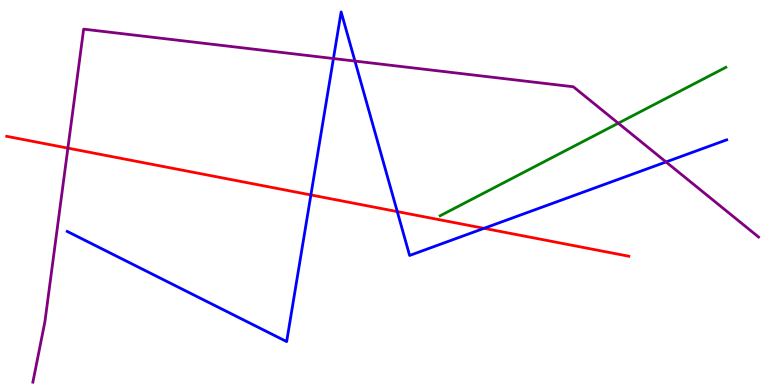[{'lines': ['blue', 'red'], 'intersections': [{'x': 4.01, 'y': 4.94}, {'x': 5.13, 'y': 4.5}, {'x': 6.25, 'y': 4.07}]}, {'lines': ['green', 'red'], 'intersections': []}, {'lines': ['purple', 'red'], 'intersections': [{'x': 0.876, 'y': 6.15}]}, {'lines': ['blue', 'green'], 'intersections': []}, {'lines': ['blue', 'purple'], 'intersections': [{'x': 4.3, 'y': 8.48}, {'x': 4.58, 'y': 8.41}, {'x': 8.59, 'y': 5.79}]}, {'lines': ['green', 'purple'], 'intersections': [{'x': 7.98, 'y': 6.8}]}]